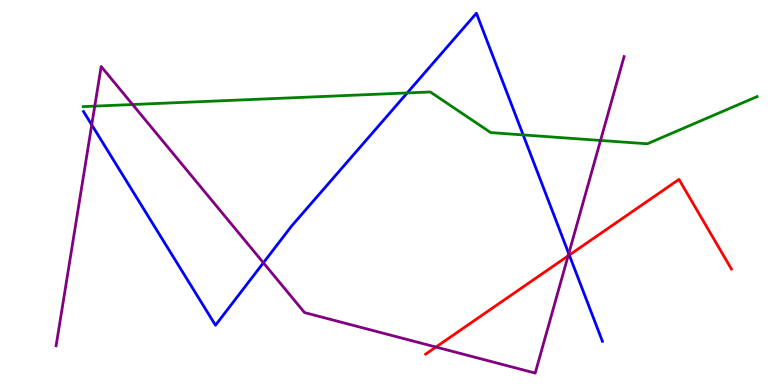[{'lines': ['blue', 'red'], 'intersections': [{'x': 7.35, 'y': 3.37}]}, {'lines': ['green', 'red'], 'intersections': []}, {'lines': ['purple', 'red'], 'intersections': [{'x': 5.63, 'y': 0.986}, {'x': 7.33, 'y': 3.35}]}, {'lines': ['blue', 'green'], 'intersections': [{'x': 5.25, 'y': 7.59}, {'x': 6.75, 'y': 6.5}]}, {'lines': ['blue', 'purple'], 'intersections': [{'x': 1.18, 'y': 6.76}, {'x': 3.4, 'y': 3.17}, {'x': 7.34, 'y': 3.41}]}, {'lines': ['green', 'purple'], 'intersections': [{'x': 1.22, 'y': 7.24}, {'x': 1.71, 'y': 7.29}, {'x': 7.75, 'y': 6.35}]}]